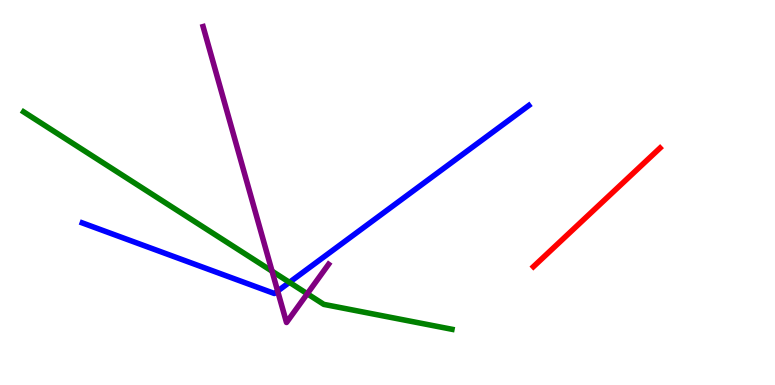[{'lines': ['blue', 'red'], 'intersections': []}, {'lines': ['green', 'red'], 'intersections': []}, {'lines': ['purple', 'red'], 'intersections': []}, {'lines': ['blue', 'green'], 'intersections': [{'x': 3.73, 'y': 2.67}]}, {'lines': ['blue', 'purple'], 'intersections': [{'x': 3.58, 'y': 2.44}]}, {'lines': ['green', 'purple'], 'intersections': [{'x': 3.51, 'y': 2.96}, {'x': 3.96, 'y': 2.37}]}]